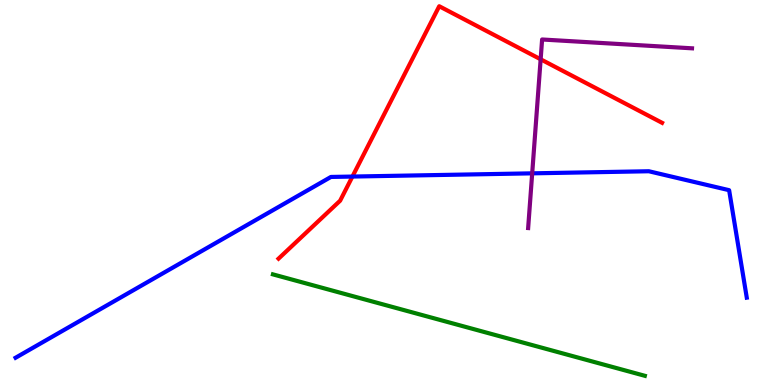[{'lines': ['blue', 'red'], 'intersections': [{'x': 4.55, 'y': 5.41}]}, {'lines': ['green', 'red'], 'intersections': []}, {'lines': ['purple', 'red'], 'intersections': [{'x': 6.98, 'y': 8.46}]}, {'lines': ['blue', 'green'], 'intersections': []}, {'lines': ['blue', 'purple'], 'intersections': [{'x': 6.87, 'y': 5.5}]}, {'lines': ['green', 'purple'], 'intersections': []}]